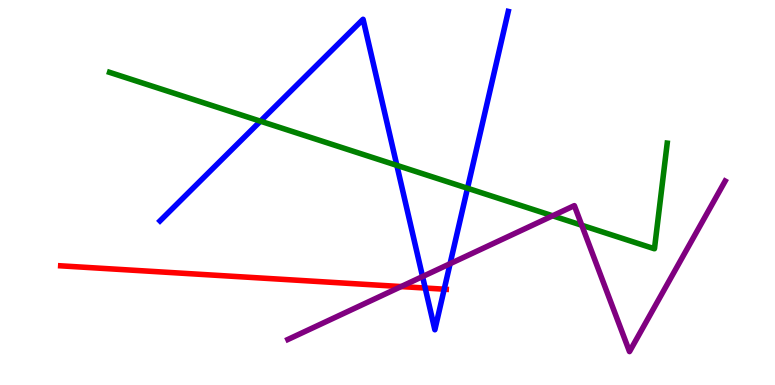[{'lines': ['blue', 'red'], 'intersections': [{'x': 5.49, 'y': 2.52}, {'x': 5.73, 'y': 2.49}]}, {'lines': ['green', 'red'], 'intersections': []}, {'lines': ['purple', 'red'], 'intersections': [{'x': 5.18, 'y': 2.56}]}, {'lines': ['blue', 'green'], 'intersections': [{'x': 3.36, 'y': 6.85}, {'x': 5.12, 'y': 5.7}, {'x': 6.03, 'y': 5.11}]}, {'lines': ['blue', 'purple'], 'intersections': [{'x': 5.45, 'y': 2.82}, {'x': 5.81, 'y': 3.15}]}, {'lines': ['green', 'purple'], 'intersections': [{'x': 7.13, 'y': 4.39}, {'x': 7.51, 'y': 4.15}]}]